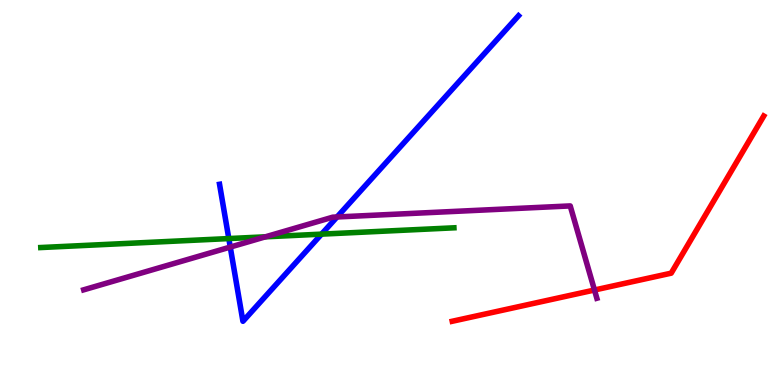[{'lines': ['blue', 'red'], 'intersections': []}, {'lines': ['green', 'red'], 'intersections': []}, {'lines': ['purple', 'red'], 'intersections': [{'x': 7.67, 'y': 2.47}]}, {'lines': ['blue', 'green'], 'intersections': [{'x': 2.95, 'y': 3.8}, {'x': 4.15, 'y': 3.92}]}, {'lines': ['blue', 'purple'], 'intersections': [{'x': 2.97, 'y': 3.58}, {'x': 4.35, 'y': 4.36}]}, {'lines': ['green', 'purple'], 'intersections': [{'x': 3.42, 'y': 3.85}]}]